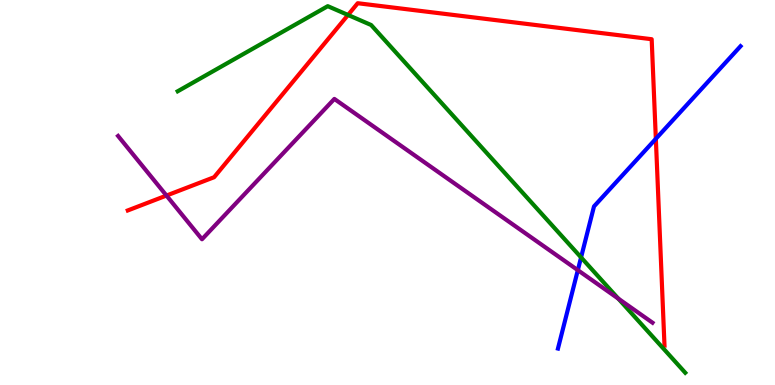[{'lines': ['blue', 'red'], 'intersections': [{'x': 8.46, 'y': 6.39}]}, {'lines': ['green', 'red'], 'intersections': [{'x': 4.49, 'y': 9.61}]}, {'lines': ['purple', 'red'], 'intersections': [{'x': 2.15, 'y': 4.92}]}, {'lines': ['blue', 'green'], 'intersections': [{'x': 7.5, 'y': 3.31}]}, {'lines': ['blue', 'purple'], 'intersections': [{'x': 7.46, 'y': 2.98}]}, {'lines': ['green', 'purple'], 'intersections': [{'x': 7.98, 'y': 2.24}]}]